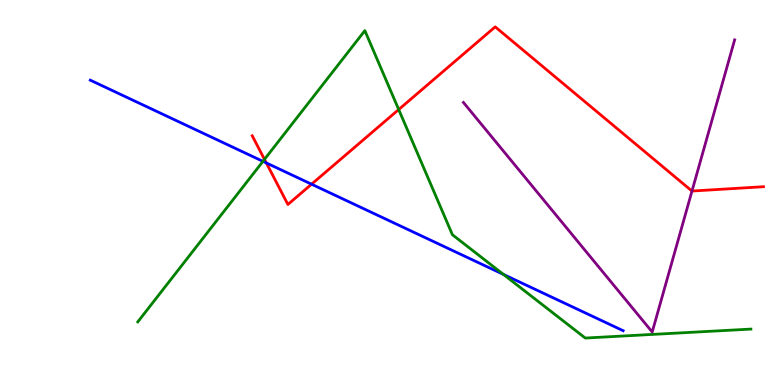[{'lines': ['blue', 'red'], 'intersections': [{'x': 3.44, 'y': 5.77}, {'x': 4.02, 'y': 5.22}]}, {'lines': ['green', 'red'], 'intersections': [{'x': 3.41, 'y': 5.86}, {'x': 5.14, 'y': 7.15}]}, {'lines': ['purple', 'red'], 'intersections': [{'x': 8.93, 'y': 5.04}]}, {'lines': ['blue', 'green'], 'intersections': [{'x': 3.39, 'y': 5.81}, {'x': 6.5, 'y': 2.87}]}, {'lines': ['blue', 'purple'], 'intersections': []}, {'lines': ['green', 'purple'], 'intersections': []}]